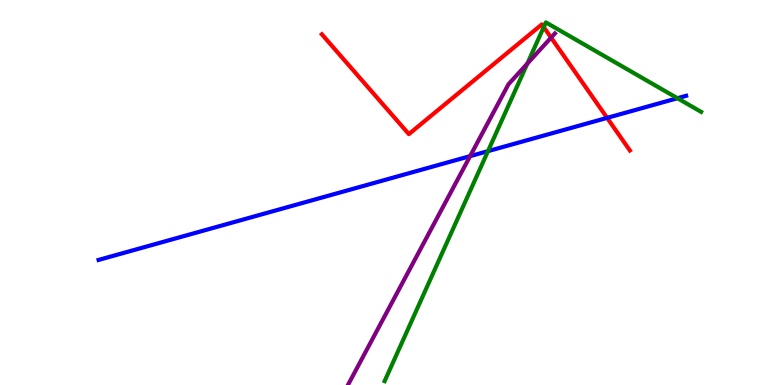[{'lines': ['blue', 'red'], 'intersections': [{'x': 7.83, 'y': 6.94}]}, {'lines': ['green', 'red'], 'intersections': [{'x': 7.02, 'y': 9.3}]}, {'lines': ['purple', 'red'], 'intersections': [{'x': 7.11, 'y': 9.02}]}, {'lines': ['blue', 'green'], 'intersections': [{'x': 6.3, 'y': 6.07}, {'x': 8.74, 'y': 7.45}]}, {'lines': ['blue', 'purple'], 'intersections': [{'x': 6.07, 'y': 5.94}]}, {'lines': ['green', 'purple'], 'intersections': [{'x': 6.8, 'y': 8.35}]}]